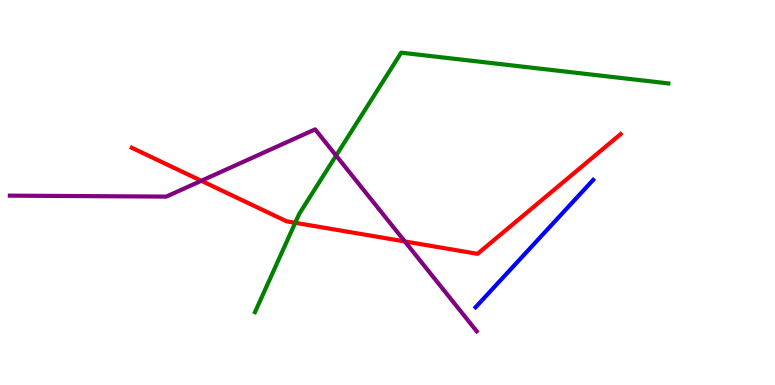[{'lines': ['blue', 'red'], 'intersections': []}, {'lines': ['green', 'red'], 'intersections': [{'x': 3.81, 'y': 4.21}]}, {'lines': ['purple', 'red'], 'intersections': [{'x': 2.6, 'y': 5.3}, {'x': 5.22, 'y': 3.73}]}, {'lines': ['blue', 'green'], 'intersections': []}, {'lines': ['blue', 'purple'], 'intersections': []}, {'lines': ['green', 'purple'], 'intersections': [{'x': 4.34, 'y': 5.96}]}]